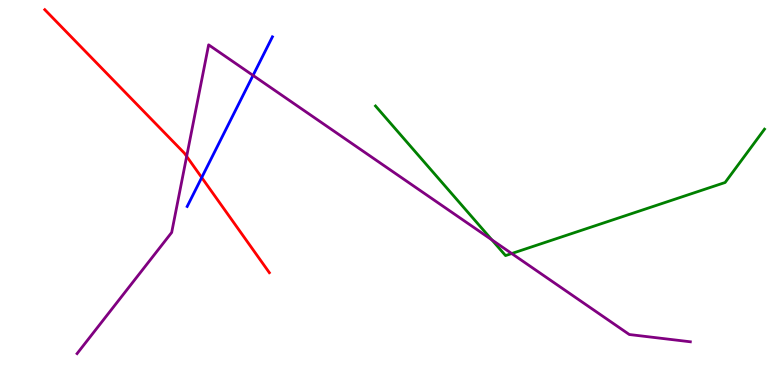[{'lines': ['blue', 'red'], 'intersections': [{'x': 2.6, 'y': 5.39}]}, {'lines': ['green', 'red'], 'intersections': []}, {'lines': ['purple', 'red'], 'intersections': [{'x': 2.41, 'y': 5.94}]}, {'lines': ['blue', 'green'], 'intersections': []}, {'lines': ['blue', 'purple'], 'intersections': [{'x': 3.26, 'y': 8.04}]}, {'lines': ['green', 'purple'], 'intersections': [{'x': 6.35, 'y': 3.77}, {'x': 6.6, 'y': 3.41}]}]